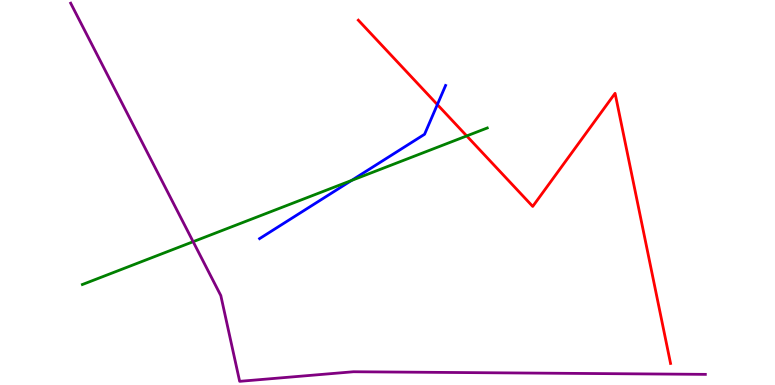[{'lines': ['blue', 'red'], 'intersections': [{'x': 5.64, 'y': 7.28}]}, {'lines': ['green', 'red'], 'intersections': [{'x': 6.02, 'y': 6.47}]}, {'lines': ['purple', 'red'], 'intersections': []}, {'lines': ['blue', 'green'], 'intersections': [{'x': 4.54, 'y': 5.31}]}, {'lines': ['blue', 'purple'], 'intersections': []}, {'lines': ['green', 'purple'], 'intersections': [{'x': 2.49, 'y': 3.72}]}]